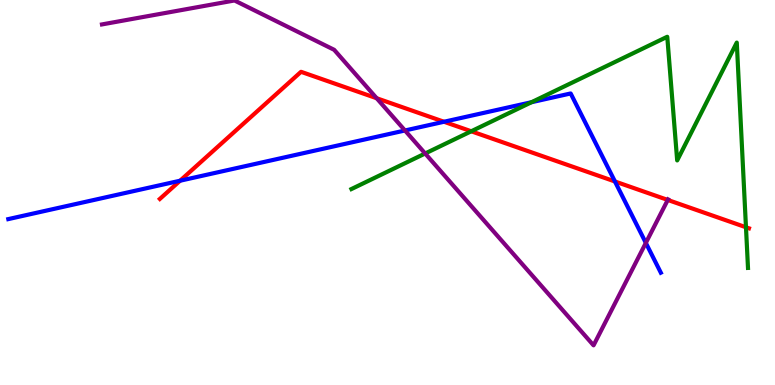[{'lines': ['blue', 'red'], 'intersections': [{'x': 2.32, 'y': 5.31}, {'x': 5.73, 'y': 6.84}, {'x': 7.93, 'y': 5.29}]}, {'lines': ['green', 'red'], 'intersections': [{'x': 6.08, 'y': 6.59}, {'x': 9.63, 'y': 4.1}]}, {'lines': ['purple', 'red'], 'intersections': [{'x': 4.86, 'y': 7.45}, {'x': 8.62, 'y': 4.81}]}, {'lines': ['blue', 'green'], 'intersections': [{'x': 6.86, 'y': 7.35}]}, {'lines': ['blue', 'purple'], 'intersections': [{'x': 5.23, 'y': 6.61}, {'x': 8.33, 'y': 3.69}]}, {'lines': ['green', 'purple'], 'intersections': [{'x': 5.49, 'y': 6.01}]}]